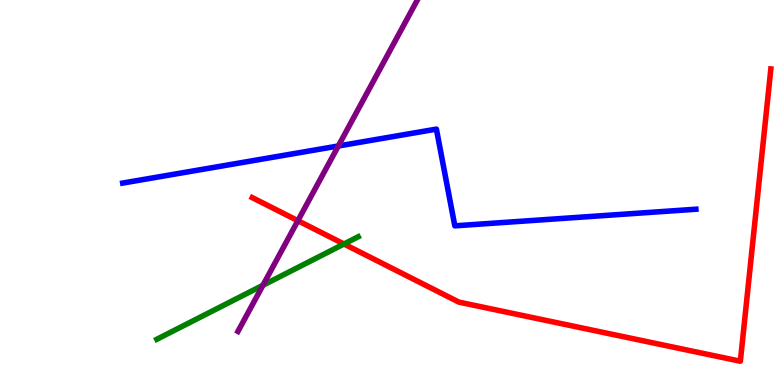[{'lines': ['blue', 'red'], 'intersections': []}, {'lines': ['green', 'red'], 'intersections': [{'x': 4.44, 'y': 3.66}]}, {'lines': ['purple', 'red'], 'intersections': [{'x': 3.84, 'y': 4.27}]}, {'lines': ['blue', 'green'], 'intersections': []}, {'lines': ['blue', 'purple'], 'intersections': [{'x': 4.37, 'y': 6.21}]}, {'lines': ['green', 'purple'], 'intersections': [{'x': 3.39, 'y': 2.59}]}]